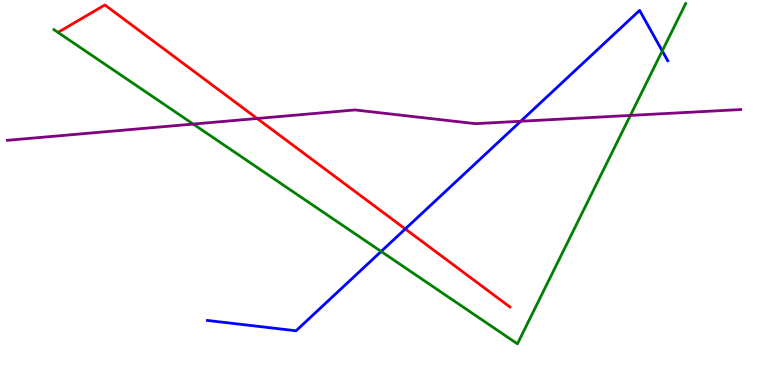[{'lines': ['blue', 'red'], 'intersections': [{'x': 5.23, 'y': 4.05}]}, {'lines': ['green', 'red'], 'intersections': []}, {'lines': ['purple', 'red'], 'intersections': [{'x': 3.32, 'y': 6.92}]}, {'lines': ['blue', 'green'], 'intersections': [{'x': 4.92, 'y': 3.47}, {'x': 8.55, 'y': 8.68}]}, {'lines': ['blue', 'purple'], 'intersections': [{'x': 6.72, 'y': 6.85}]}, {'lines': ['green', 'purple'], 'intersections': [{'x': 2.49, 'y': 6.78}, {'x': 8.13, 'y': 7.0}]}]